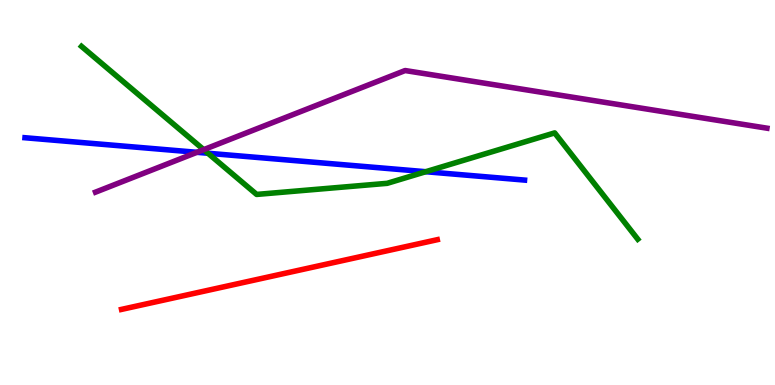[{'lines': ['blue', 'red'], 'intersections': []}, {'lines': ['green', 'red'], 'intersections': []}, {'lines': ['purple', 'red'], 'intersections': []}, {'lines': ['blue', 'green'], 'intersections': [{'x': 2.68, 'y': 6.02}, {'x': 5.49, 'y': 5.54}]}, {'lines': ['blue', 'purple'], 'intersections': [{'x': 2.54, 'y': 6.04}]}, {'lines': ['green', 'purple'], 'intersections': [{'x': 2.63, 'y': 6.11}]}]